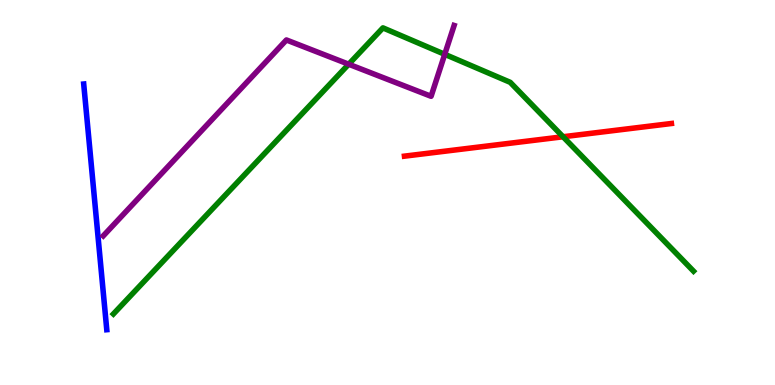[{'lines': ['blue', 'red'], 'intersections': []}, {'lines': ['green', 'red'], 'intersections': [{'x': 7.27, 'y': 6.45}]}, {'lines': ['purple', 'red'], 'intersections': []}, {'lines': ['blue', 'green'], 'intersections': []}, {'lines': ['blue', 'purple'], 'intersections': []}, {'lines': ['green', 'purple'], 'intersections': [{'x': 4.5, 'y': 8.33}, {'x': 5.74, 'y': 8.59}]}]